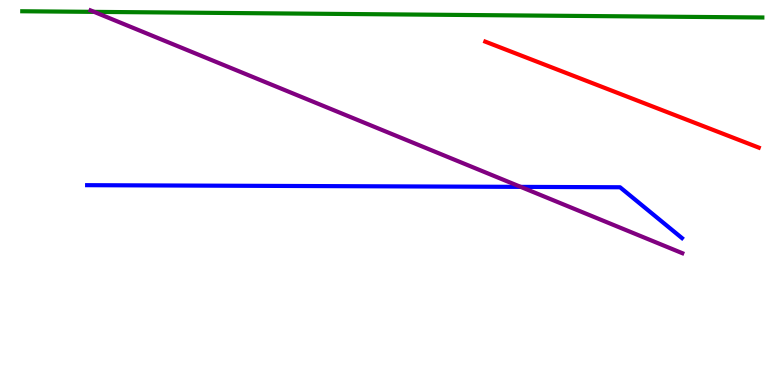[{'lines': ['blue', 'red'], 'intersections': []}, {'lines': ['green', 'red'], 'intersections': []}, {'lines': ['purple', 'red'], 'intersections': []}, {'lines': ['blue', 'green'], 'intersections': []}, {'lines': ['blue', 'purple'], 'intersections': [{'x': 6.72, 'y': 5.15}]}, {'lines': ['green', 'purple'], 'intersections': [{'x': 1.21, 'y': 9.69}]}]